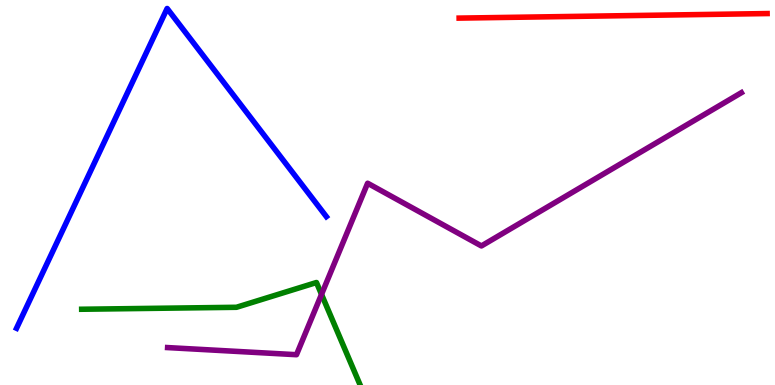[{'lines': ['blue', 'red'], 'intersections': []}, {'lines': ['green', 'red'], 'intersections': []}, {'lines': ['purple', 'red'], 'intersections': []}, {'lines': ['blue', 'green'], 'intersections': []}, {'lines': ['blue', 'purple'], 'intersections': []}, {'lines': ['green', 'purple'], 'intersections': [{'x': 4.15, 'y': 2.35}]}]